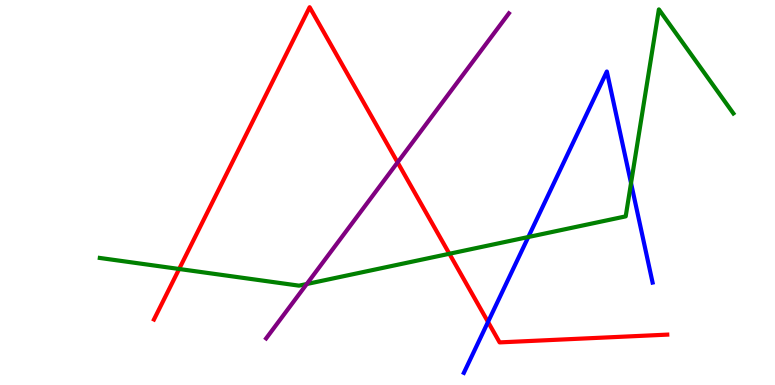[{'lines': ['blue', 'red'], 'intersections': [{'x': 6.3, 'y': 1.64}]}, {'lines': ['green', 'red'], 'intersections': [{'x': 2.31, 'y': 3.01}, {'x': 5.8, 'y': 3.41}]}, {'lines': ['purple', 'red'], 'intersections': [{'x': 5.13, 'y': 5.78}]}, {'lines': ['blue', 'green'], 'intersections': [{'x': 6.82, 'y': 3.84}, {'x': 8.14, 'y': 5.24}]}, {'lines': ['blue', 'purple'], 'intersections': []}, {'lines': ['green', 'purple'], 'intersections': [{'x': 3.96, 'y': 2.62}]}]